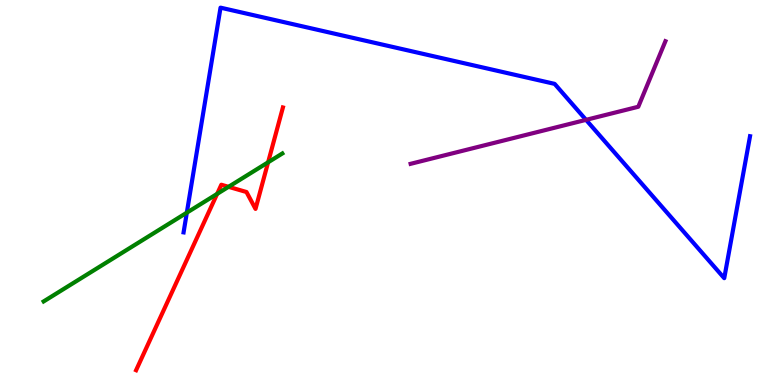[{'lines': ['blue', 'red'], 'intersections': []}, {'lines': ['green', 'red'], 'intersections': [{'x': 2.8, 'y': 4.96}, {'x': 2.95, 'y': 5.15}, {'x': 3.46, 'y': 5.78}]}, {'lines': ['purple', 'red'], 'intersections': []}, {'lines': ['blue', 'green'], 'intersections': [{'x': 2.41, 'y': 4.48}]}, {'lines': ['blue', 'purple'], 'intersections': [{'x': 7.56, 'y': 6.89}]}, {'lines': ['green', 'purple'], 'intersections': []}]